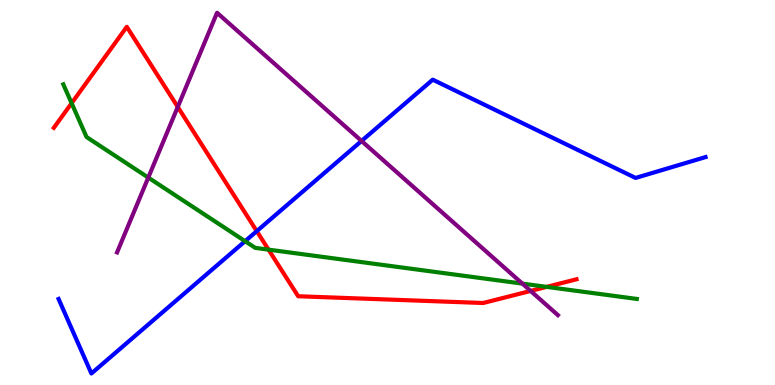[{'lines': ['blue', 'red'], 'intersections': [{'x': 3.31, 'y': 4.0}]}, {'lines': ['green', 'red'], 'intersections': [{'x': 0.924, 'y': 7.32}, {'x': 3.46, 'y': 3.52}, {'x': 7.05, 'y': 2.55}]}, {'lines': ['purple', 'red'], 'intersections': [{'x': 2.29, 'y': 7.22}, {'x': 6.85, 'y': 2.44}]}, {'lines': ['blue', 'green'], 'intersections': [{'x': 3.16, 'y': 3.74}]}, {'lines': ['blue', 'purple'], 'intersections': [{'x': 4.67, 'y': 6.34}]}, {'lines': ['green', 'purple'], 'intersections': [{'x': 1.91, 'y': 5.39}, {'x': 6.74, 'y': 2.63}]}]